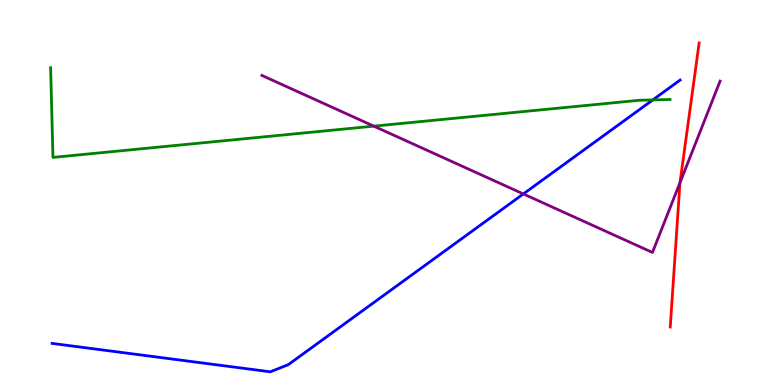[{'lines': ['blue', 'red'], 'intersections': []}, {'lines': ['green', 'red'], 'intersections': []}, {'lines': ['purple', 'red'], 'intersections': [{'x': 8.77, 'y': 5.25}]}, {'lines': ['blue', 'green'], 'intersections': [{'x': 8.42, 'y': 7.4}]}, {'lines': ['blue', 'purple'], 'intersections': [{'x': 6.75, 'y': 4.96}]}, {'lines': ['green', 'purple'], 'intersections': [{'x': 4.82, 'y': 6.72}]}]